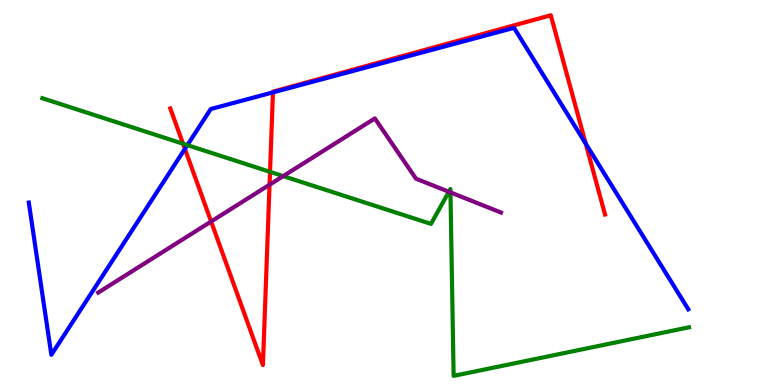[{'lines': ['blue', 'red'], 'intersections': [{'x': 2.39, 'y': 6.13}, {'x': 3.52, 'y': 7.6}, {'x': 7.56, 'y': 6.27}]}, {'lines': ['green', 'red'], 'intersections': [{'x': 2.36, 'y': 6.27}, {'x': 3.48, 'y': 5.54}]}, {'lines': ['purple', 'red'], 'intersections': [{'x': 2.72, 'y': 4.25}, {'x': 3.48, 'y': 5.2}]}, {'lines': ['blue', 'green'], 'intersections': [{'x': 2.42, 'y': 6.23}]}, {'lines': ['blue', 'purple'], 'intersections': []}, {'lines': ['green', 'purple'], 'intersections': [{'x': 3.65, 'y': 5.43}, {'x': 5.79, 'y': 5.02}, {'x': 5.81, 'y': 5.0}]}]